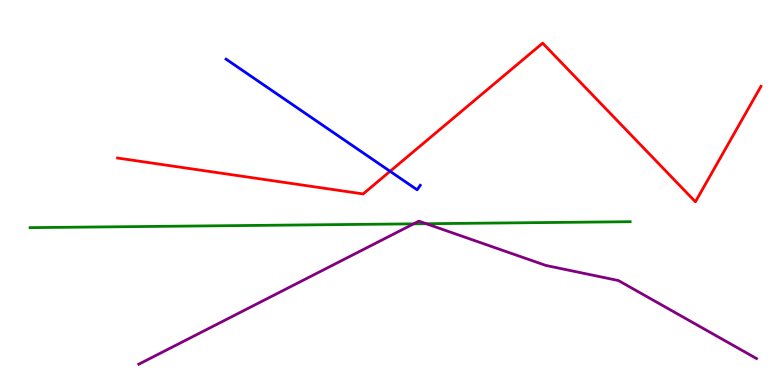[{'lines': ['blue', 'red'], 'intersections': [{'x': 5.03, 'y': 5.55}]}, {'lines': ['green', 'red'], 'intersections': []}, {'lines': ['purple', 'red'], 'intersections': []}, {'lines': ['blue', 'green'], 'intersections': []}, {'lines': ['blue', 'purple'], 'intersections': []}, {'lines': ['green', 'purple'], 'intersections': [{'x': 5.34, 'y': 4.19}, {'x': 5.5, 'y': 4.19}]}]